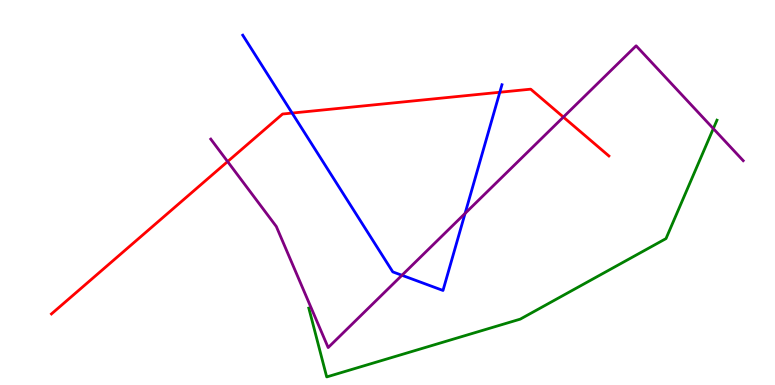[{'lines': ['blue', 'red'], 'intersections': [{'x': 3.77, 'y': 7.06}, {'x': 6.45, 'y': 7.6}]}, {'lines': ['green', 'red'], 'intersections': []}, {'lines': ['purple', 'red'], 'intersections': [{'x': 2.94, 'y': 5.8}, {'x': 7.27, 'y': 6.96}]}, {'lines': ['blue', 'green'], 'intersections': []}, {'lines': ['blue', 'purple'], 'intersections': [{'x': 5.19, 'y': 2.85}, {'x': 6.0, 'y': 4.46}]}, {'lines': ['green', 'purple'], 'intersections': [{'x': 9.2, 'y': 6.66}]}]